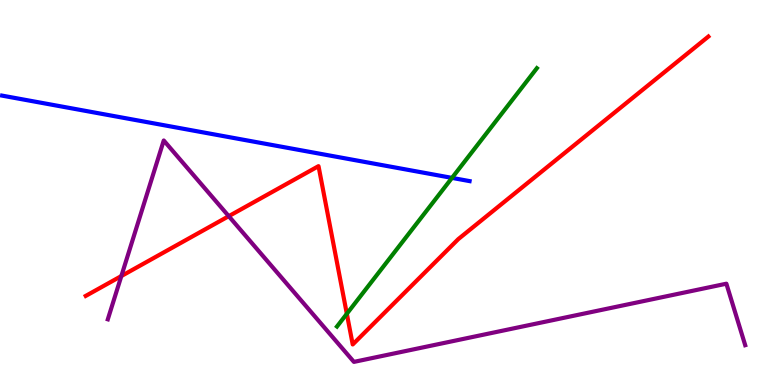[{'lines': ['blue', 'red'], 'intersections': []}, {'lines': ['green', 'red'], 'intersections': [{'x': 4.48, 'y': 1.85}]}, {'lines': ['purple', 'red'], 'intersections': [{'x': 1.57, 'y': 2.83}, {'x': 2.95, 'y': 4.39}]}, {'lines': ['blue', 'green'], 'intersections': [{'x': 5.83, 'y': 5.38}]}, {'lines': ['blue', 'purple'], 'intersections': []}, {'lines': ['green', 'purple'], 'intersections': []}]